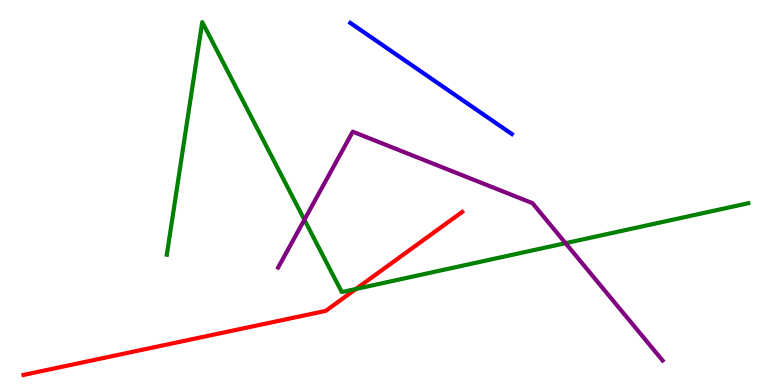[{'lines': ['blue', 'red'], 'intersections': []}, {'lines': ['green', 'red'], 'intersections': [{'x': 4.59, 'y': 2.49}]}, {'lines': ['purple', 'red'], 'intersections': []}, {'lines': ['blue', 'green'], 'intersections': []}, {'lines': ['blue', 'purple'], 'intersections': []}, {'lines': ['green', 'purple'], 'intersections': [{'x': 3.93, 'y': 4.29}, {'x': 7.3, 'y': 3.68}]}]